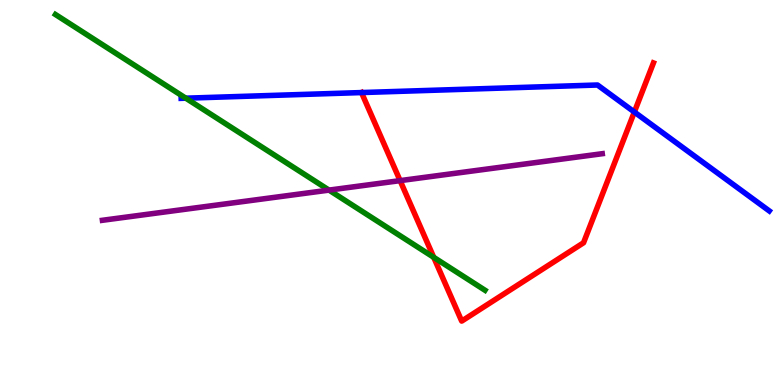[{'lines': ['blue', 'red'], 'intersections': [{'x': 4.66, 'y': 7.6}, {'x': 8.19, 'y': 7.09}]}, {'lines': ['green', 'red'], 'intersections': [{'x': 5.6, 'y': 3.32}]}, {'lines': ['purple', 'red'], 'intersections': [{'x': 5.16, 'y': 5.31}]}, {'lines': ['blue', 'green'], 'intersections': [{'x': 2.4, 'y': 7.45}]}, {'lines': ['blue', 'purple'], 'intersections': []}, {'lines': ['green', 'purple'], 'intersections': [{'x': 4.25, 'y': 5.06}]}]